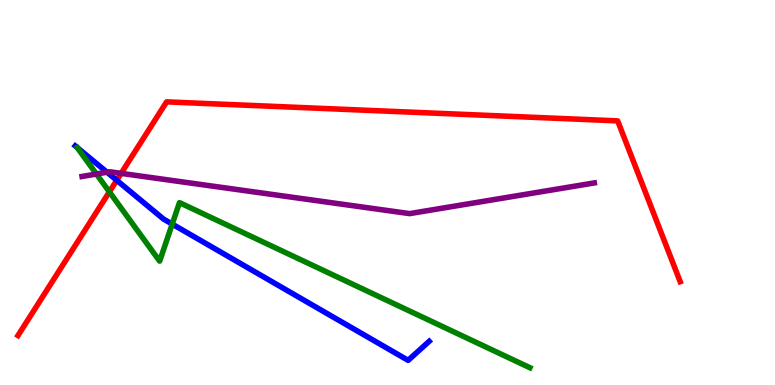[{'lines': ['blue', 'red'], 'intersections': [{'x': 1.51, 'y': 5.32}]}, {'lines': ['green', 'red'], 'intersections': [{'x': 1.41, 'y': 5.02}]}, {'lines': ['purple', 'red'], 'intersections': [{'x': 1.56, 'y': 5.5}]}, {'lines': ['blue', 'green'], 'intersections': [{'x': 2.22, 'y': 4.18}]}, {'lines': ['blue', 'purple'], 'intersections': [{'x': 1.38, 'y': 5.53}]}, {'lines': ['green', 'purple'], 'intersections': [{'x': 1.24, 'y': 5.48}]}]